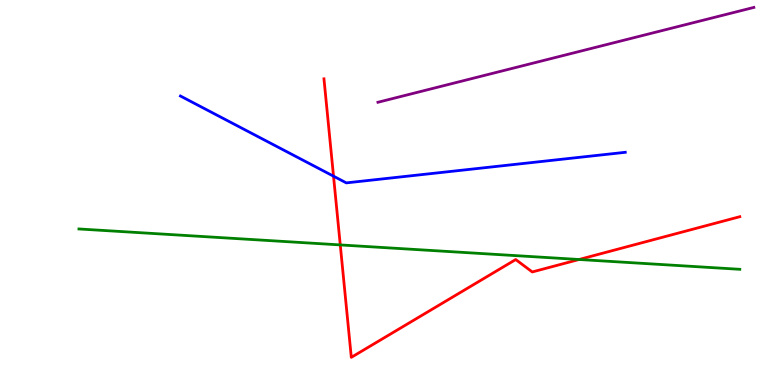[{'lines': ['blue', 'red'], 'intersections': [{'x': 4.3, 'y': 5.42}]}, {'lines': ['green', 'red'], 'intersections': [{'x': 4.39, 'y': 3.64}, {'x': 7.47, 'y': 3.26}]}, {'lines': ['purple', 'red'], 'intersections': []}, {'lines': ['blue', 'green'], 'intersections': []}, {'lines': ['blue', 'purple'], 'intersections': []}, {'lines': ['green', 'purple'], 'intersections': []}]